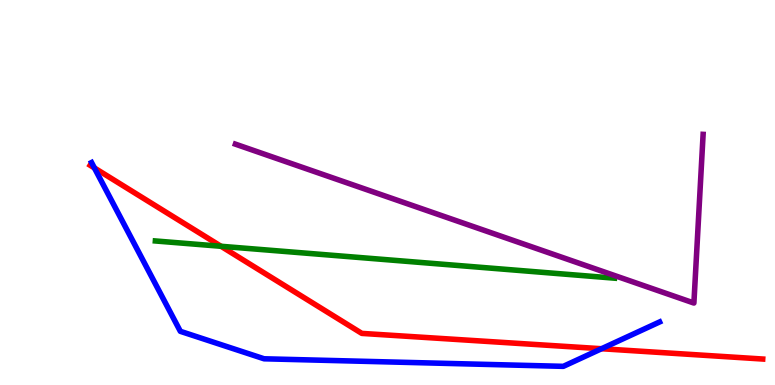[{'lines': ['blue', 'red'], 'intersections': [{'x': 1.22, 'y': 5.64}, {'x': 7.76, 'y': 0.942}]}, {'lines': ['green', 'red'], 'intersections': [{'x': 2.85, 'y': 3.6}]}, {'lines': ['purple', 'red'], 'intersections': []}, {'lines': ['blue', 'green'], 'intersections': []}, {'lines': ['blue', 'purple'], 'intersections': []}, {'lines': ['green', 'purple'], 'intersections': []}]